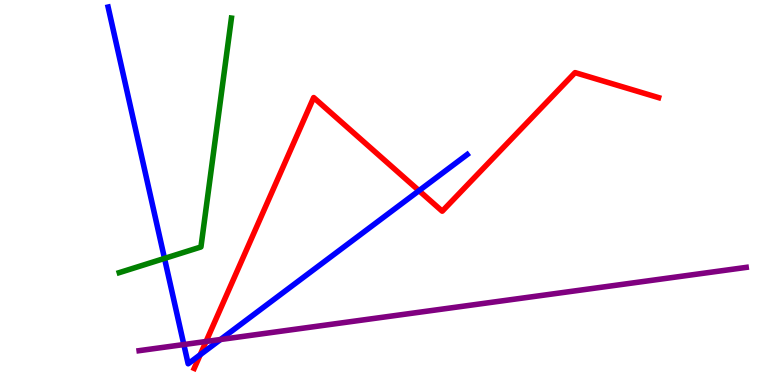[{'lines': ['blue', 'red'], 'intersections': [{'x': 2.58, 'y': 0.786}, {'x': 5.41, 'y': 5.05}]}, {'lines': ['green', 'red'], 'intersections': []}, {'lines': ['purple', 'red'], 'intersections': [{'x': 2.66, 'y': 1.13}]}, {'lines': ['blue', 'green'], 'intersections': [{'x': 2.12, 'y': 3.29}]}, {'lines': ['blue', 'purple'], 'intersections': [{'x': 2.37, 'y': 1.05}, {'x': 2.85, 'y': 1.18}]}, {'lines': ['green', 'purple'], 'intersections': []}]